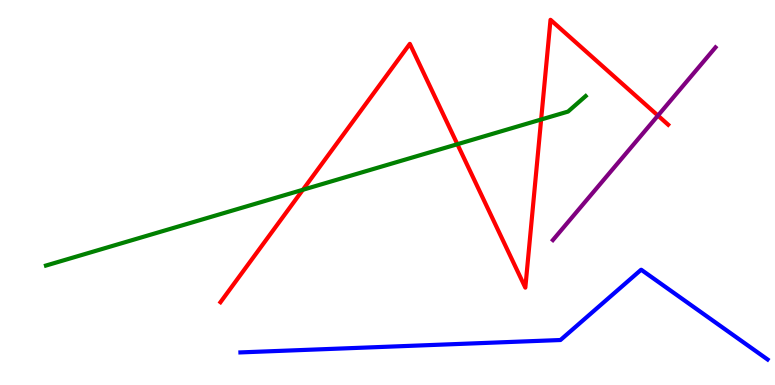[{'lines': ['blue', 'red'], 'intersections': []}, {'lines': ['green', 'red'], 'intersections': [{'x': 3.91, 'y': 5.07}, {'x': 5.9, 'y': 6.25}, {'x': 6.98, 'y': 6.9}]}, {'lines': ['purple', 'red'], 'intersections': [{'x': 8.49, 'y': 7.0}]}, {'lines': ['blue', 'green'], 'intersections': []}, {'lines': ['blue', 'purple'], 'intersections': []}, {'lines': ['green', 'purple'], 'intersections': []}]